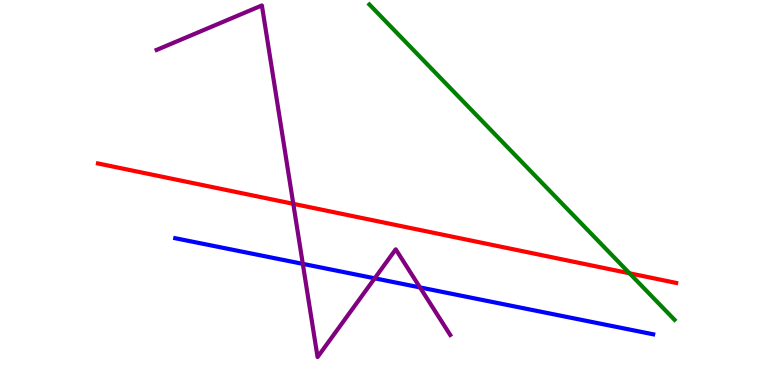[{'lines': ['blue', 'red'], 'intersections': []}, {'lines': ['green', 'red'], 'intersections': [{'x': 8.12, 'y': 2.9}]}, {'lines': ['purple', 'red'], 'intersections': [{'x': 3.78, 'y': 4.71}]}, {'lines': ['blue', 'green'], 'intersections': []}, {'lines': ['blue', 'purple'], 'intersections': [{'x': 3.91, 'y': 3.15}, {'x': 4.83, 'y': 2.77}, {'x': 5.42, 'y': 2.53}]}, {'lines': ['green', 'purple'], 'intersections': []}]